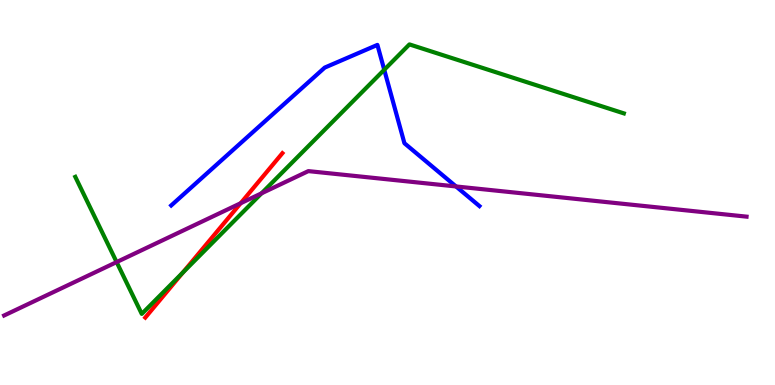[{'lines': ['blue', 'red'], 'intersections': []}, {'lines': ['green', 'red'], 'intersections': [{'x': 2.36, 'y': 2.92}]}, {'lines': ['purple', 'red'], 'intersections': [{'x': 3.11, 'y': 4.72}]}, {'lines': ['blue', 'green'], 'intersections': [{'x': 4.96, 'y': 8.19}]}, {'lines': ['blue', 'purple'], 'intersections': [{'x': 5.88, 'y': 5.16}]}, {'lines': ['green', 'purple'], 'intersections': [{'x': 1.5, 'y': 3.19}, {'x': 3.37, 'y': 4.98}]}]